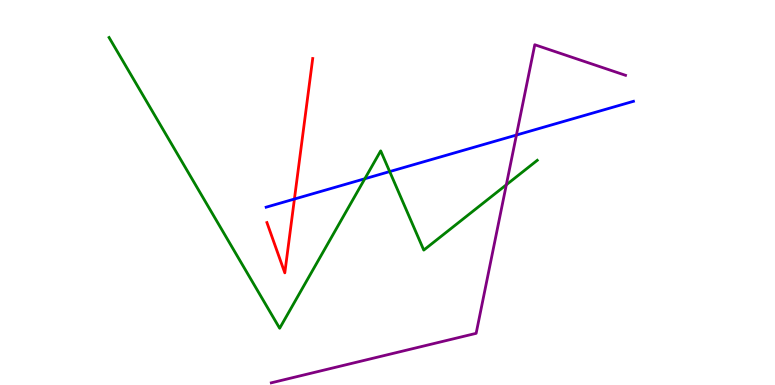[{'lines': ['blue', 'red'], 'intersections': [{'x': 3.8, 'y': 4.83}]}, {'lines': ['green', 'red'], 'intersections': []}, {'lines': ['purple', 'red'], 'intersections': []}, {'lines': ['blue', 'green'], 'intersections': [{'x': 4.71, 'y': 5.36}, {'x': 5.03, 'y': 5.54}]}, {'lines': ['blue', 'purple'], 'intersections': [{'x': 6.66, 'y': 6.49}]}, {'lines': ['green', 'purple'], 'intersections': [{'x': 6.53, 'y': 5.2}]}]